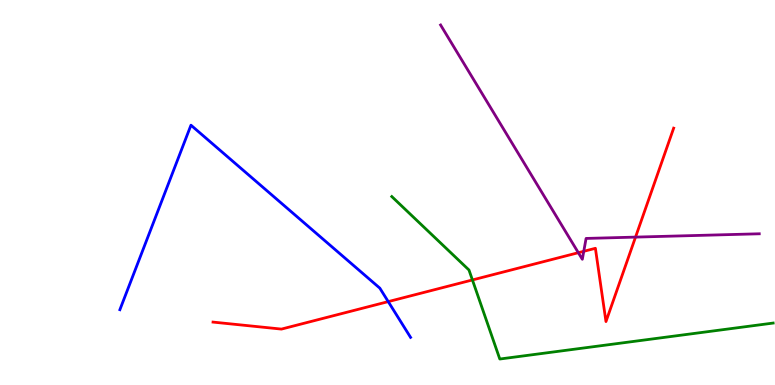[{'lines': ['blue', 'red'], 'intersections': [{'x': 5.01, 'y': 2.17}]}, {'lines': ['green', 'red'], 'intersections': [{'x': 6.1, 'y': 2.73}]}, {'lines': ['purple', 'red'], 'intersections': [{'x': 7.46, 'y': 3.44}, {'x': 7.53, 'y': 3.47}, {'x': 8.2, 'y': 3.84}]}, {'lines': ['blue', 'green'], 'intersections': []}, {'lines': ['blue', 'purple'], 'intersections': []}, {'lines': ['green', 'purple'], 'intersections': []}]